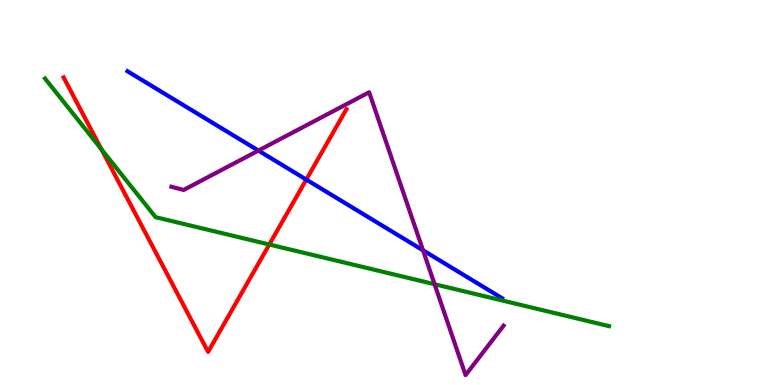[{'lines': ['blue', 'red'], 'intersections': [{'x': 3.95, 'y': 5.34}]}, {'lines': ['green', 'red'], 'intersections': [{'x': 1.31, 'y': 6.12}, {'x': 3.47, 'y': 3.65}]}, {'lines': ['purple', 'red'], 'intersections': []}, {'lines': ['blue', 'green'], 'intersections': []}, {'lines': ['blue', 'purple'], 'intersections': [{'x': 3.33, 'y': 6.09}, {'x': 5.46, 'y': 3.5}]}, {'lines': ['green', 'purple'], 'intersections': [{'x': 5.61, 'y': 2.62}]}]